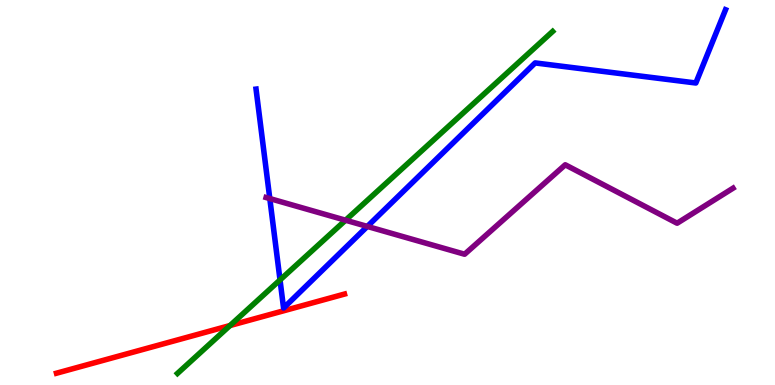[{'lines': ['blue', 'red'], 'intersections': []}, {'lines': ['green', 'red'], 'intersections': [{'x': 2.97, 'y': 1.54}]}, {'lines': ['purple', 'red'], 'intersections': []}, {'lines': ['blue', 'green'], 'intersections': [{'x': 3.61, 'y': 2.73}]}, {'lines': ['blue', 'purple'], 'intersections': [{'x': 3.48, 'y': 4.84}, {'x': 4.74, 'y': 4.12}]}, {'lines': ['green', 'purple'], 'intersections': [{'x': 4.46, 'y': 4.28}]}]